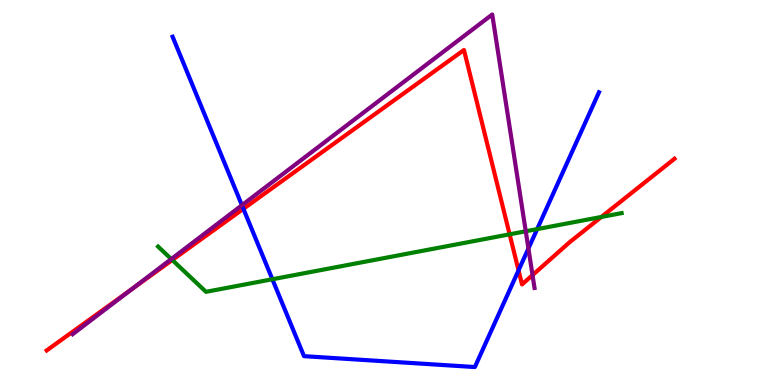[{'lines': ['blue', 'red'], 'intersections': [{'x': 3.14, 'y': 4.58}, {'x': 6.69, 'y': 2.98}]}, {'lines': ['green', 'red'], 'intersections': [{'x': 2.22, 'y': 3.25}, {'x': 6.58, 'y': 3.91}, {'x': 7.76, 'y': 4.36}]}, {'lines': ['purple', 'red'], 'intersections': [{'x': 1.69, 'y': 2.47}, {'x': 6.87, 'y': 2.85}]}, {'lines': ['blue', 'green'], 'intersections': [{'x': 3.51, 'y': 2.75}, {'x': 6.93, 'y': 4.05}]}, {'lines': ['blue', 'purple'], 'intersections': [{'x': 3.12, 'y': 4.67}, {'x': 6.82, 'y': 3.55}]}, {'lines': ['green', 'purple'], 'intersections': [{'x': 2.21, 'y': 3.27}, {'x': 6.78, 'y': 3.99}]}]